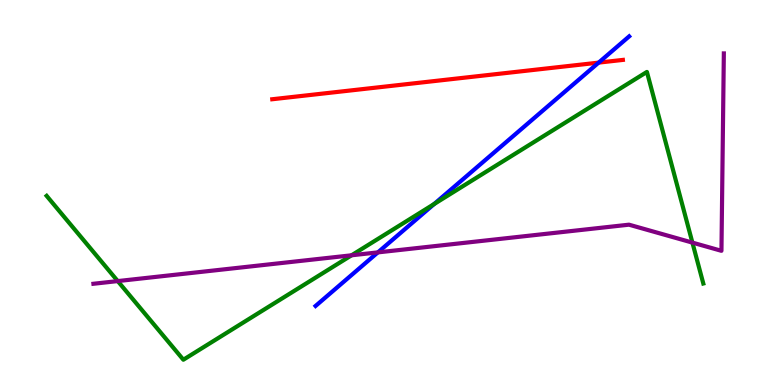[{'lines': ['blue', 'red'], 'intersections': [{'x': 7.72, 'y': 8.37}]}, {'lines': ['green', 'red'], 'intersections': []}, {'lines': ['purple', 'red'], 'intersections': []}, {'lines': ['blue', 'green'], 'intersections': [{'x': 5.6, 'y': 4.7}]}, {'lines': ['blue', 'purple'], 'intersections': [{'x': 4.88, 'y': 3.44}]}, {'lines': ['green', 'purple'], 'intersections': [{'x': 1.52, 'y': 2.7}, {'x': 4.54, 'y': 3.37}, {'x': 8.93, 'y': 3.7}]}]